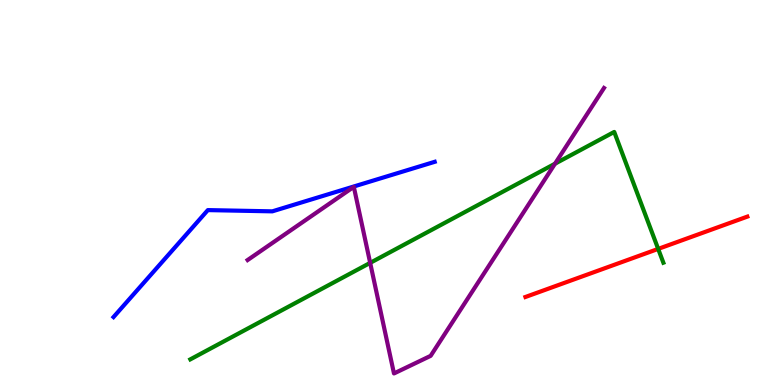[{'lines': ['blue', 'red'], 'intersections': []}, {'lines': ['green', 'red'], 'intersections': [{'x': 8.49, 'y': 3.53}]}, {'lines': ['purple', 'red'], 'intersections': []}, {'lines': ['blue', 'green'], 'intersections': []}, {'lines': ['blue', 'purple'], 'intersections': []}, {'lines': ['green', 'purple'], 'intersections': [{'x': 4.78, 'y': 3.17}, {'x': 7.16, 'y': 5.75}]}]